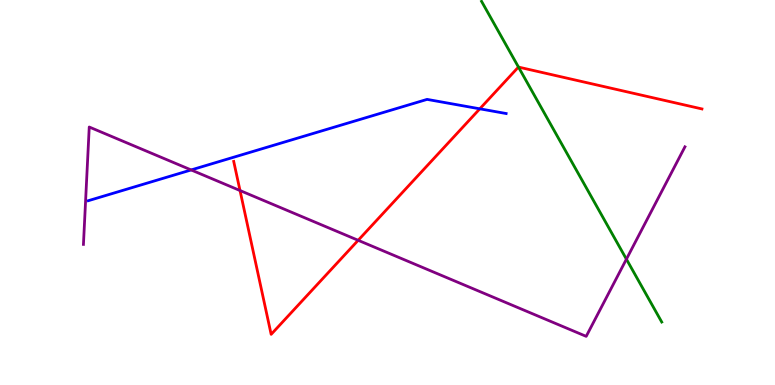[{'lines': ['blue', 'red'], 'intersections': [{'x': 6.19, 'y': 7.17}]}, {'lines': ['green', 'red'], 'intersections': [{'x': 6.69, 'y': 8.26}]}, {'lines': ['purple', 'red'], 'intersections': [{'x': 3.1, 'y': 5.05}, {'x': 4.62, 'y': 3.76}]}, {'lines': ['blue', 'green'], 'intersections': []}, {'lines': ['blue', 'purple'], 'intersections': [{'x': 2.47, 'y': 5.59}]}, {'lines': ['green', 'purple'], 'intersections': [{'x': 8.08, 'y': 3.27}]}]